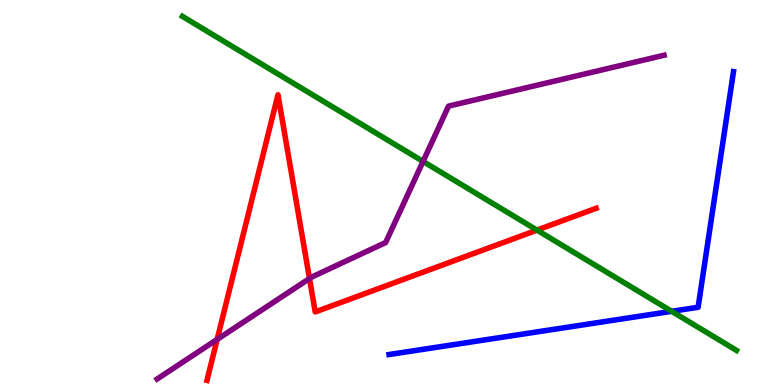[{'lines': ['blue', 'red'], 'intersections': []}, {'lines': ['green', 'red'], 'intersections': [{'x': 6.93, 'y': 4.02}]}, {'lines': ['purple', 'red'], 'intersections': [{'x': 2.8, 'y': 1.18}, {'x': 3.99, 'y': 2.77}]}, {'lines': ['blue', 'green'], 'intersections': [{'x': 8.67, 'y': 1.91}]}, {'lines': ['blue', 'purple'], 'intersections': []}, {'lines': ['green', 'purple'], 'intersections': [{'x': 5.46, 'y': 5.81}]}]